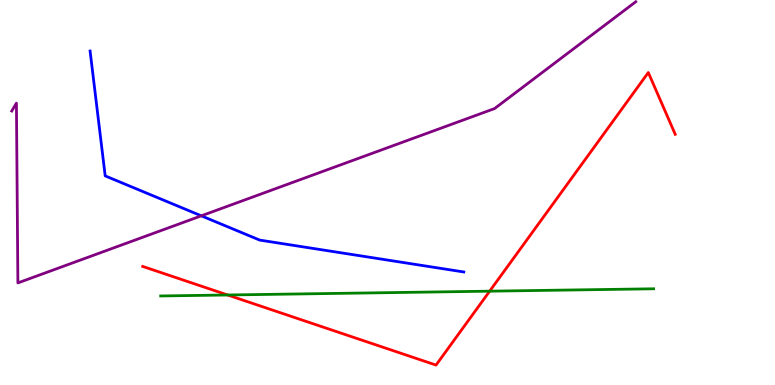[{'lines': ['blue', 'red'], 'intersections': []}, {'lines': ['green', 'red'], 'intersections': [{'x': 2.94, 'y': 2.34}, {'x': 6.32, 'y': 2.44}]}, {'lines': ['purple', 'red'], 'intersections': []}, {'lines': ['blue', 'green'], 'intersections': []}, {'lines': ['blue', 'purple'], 'intersections': [{'x': 2.6, 'y': 4.39}]}, {'lines': ['green', 'purple'], 'intersections': []}]